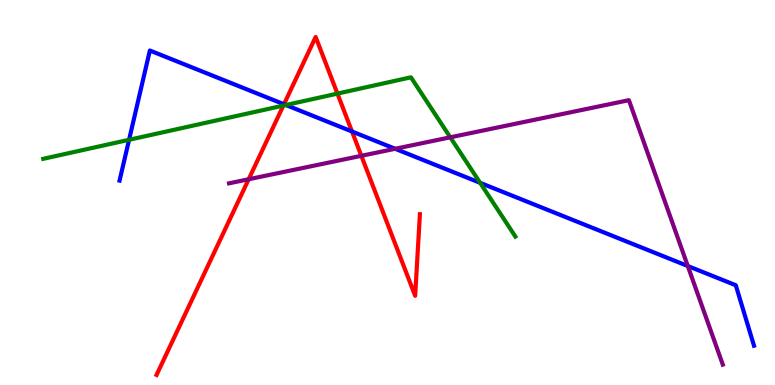[{'lines': ['blue', 'red'], 'intersections': [{'x': 3.66, 'y': 7.29}, {'x': 4.54, 'y': 6.58}]}, {'lines': ['green', 'red'], 'intersections': [{'x': 3.66, 'y': 7.26}, {'x': 4.35, 'y': 7.57}]}, {'lines': ['purple', 'red'], 'intersections': [{'x': 3.21, 'y': 5.34}, {'x': 4.66, 'y': 5.95}]}, {'lines': ['blue', 'green'], 'intersections': [{'x': 1.67, 'y': 6.37}, {'x': 3.69, 'y': 7.27}, {'x': 6.2, 'y': 5.25}]}, {'lines': ['blue', 'purple'], 'intersections': [{'x': 5.1, 'y': 6.14}, {'x': 8.87, 'y': 3.09}]}, {'lines': ['green', 'purple'], 'intersections': [{'x': 5.81, 'y': 6.43}]}]